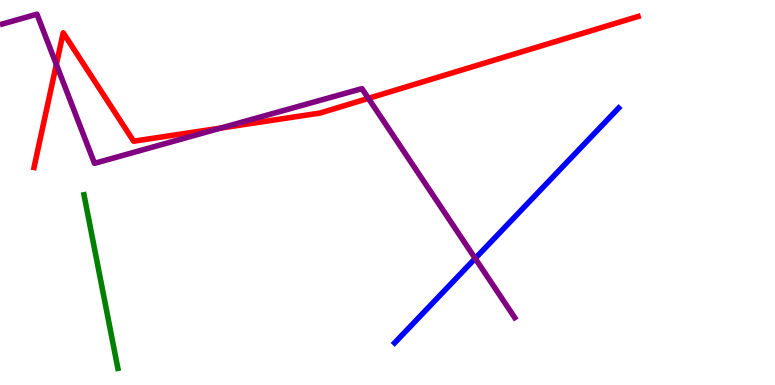[{'lines': ['blue', 'red'], 'intersections': []}, {'lines': ['green', 'red'], 'intersections': []}, {'lines': ['purple', 'red'], 'intersections': [{'x': 0.727, 'y': 8.33}, {'x': 2.85, 'y': 6.67}, {'x': 4.75, 'y': 7.45}]}, {'lines': ['blue', 'green'], 'intersections': []}, {'lines': ['blue', 'purple'], 'intersections': [{'x': 6.13, 'y': 3.29}]}, {'lines': ['green', 'purple'], 'intersections': []}]